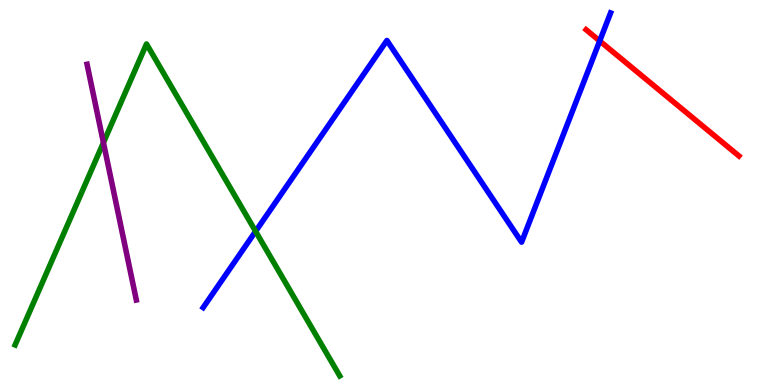[{'lines': ['blue', 'red'], 'intersections': [{'x': 7.74, 'y': 8.94}]}, {'lines': ['green', 'red'], 'intersections': []}, {'lines': ['purple', 'red'], 'intersections': []}, {'lines': ['blue', 'green'], 'intersections': [{'x': 3.3, 'y': 3.99}]}, {'lines': ['blue', 'purple'], 'intersections': []}, {'lines': ['green', 'purple'], 'intersections': [{'x': 1.33, 'y': 6.3}]}]